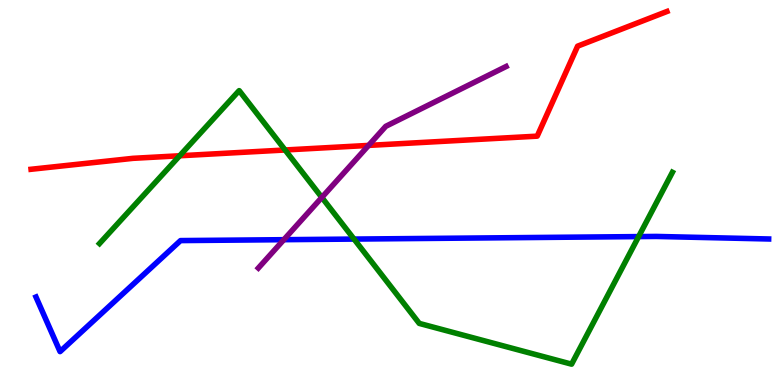[{'lines': ['blue', 'red'], 'intersections': []}, {'lines': ['green', 'red'], 'intersections': [{'x': 2.32, 'y': 5.95}, {'x': 3.68, 'y': 6.1}]}, {'lines': ['purple', 'red'], 'intersections': [{'x': 4.76, 'y': 6.22}]}, {'lines': ['blue', 'green'], 'intersections': [{'x': 4.57, 'y': 3.79}, {'x': 8.24, 'y': 3.85}]}, {'lines': ['blue', 'purple'], 'intersections': [{'x': 3.66, 'y': 3.77}]}, {'lines': ['green', 'purple'], 'intersections': [{'x': 4.15, 'y': 4.87}]}]